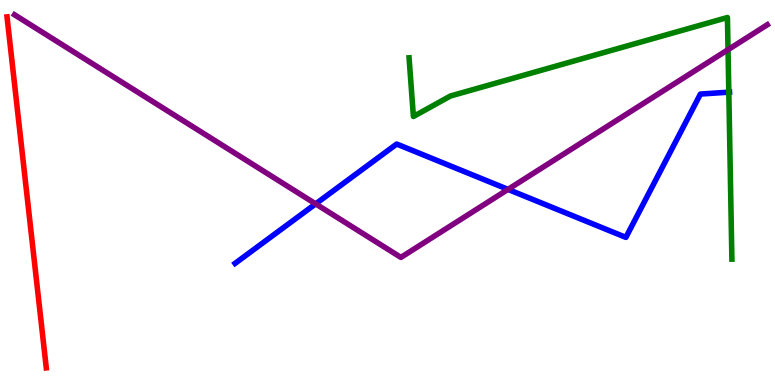[{'lines': ['blue', 'red'], 'intersections': []}, {'lines': ['green', 'red'], 'intersections': []}, {'lines': ['purple', 'red'], 'intersections': []}, {'lines': ['blue', 'green'], 'intersections': [{'x': 9.4, 'y': 7.61}]}, {'lines': ['blue', 'purple'], 'intersections': [{'x': 4.07, 'y': 4.7}, {'x': 6.56, 'y': 5.08}]}, {'lines': ['green', 'purple'], 'intersections': [{'x': 9.39, 'y': 8.71}]}]